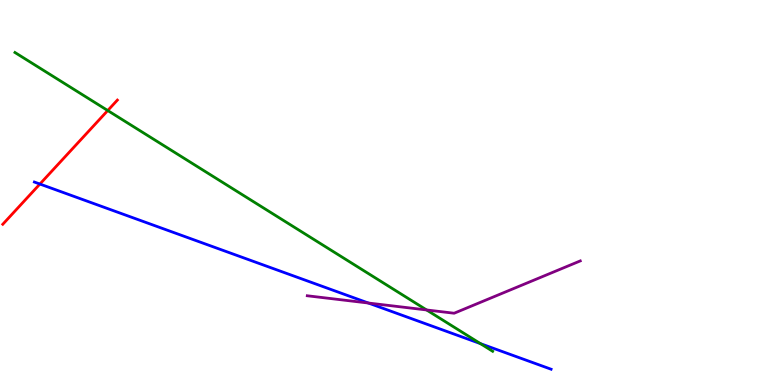[{'lines': ['blue', 'red'], 'intersections': [{'x': 0.515, 'y': 5.22}]}, {'lines': ['green', 'red'], 'intersections': [{'x': 1.39, 'y': 7.13}]}, {'lines': ['purple', 'red'], 'intersections': []}, {'lines': ['blue', 'green'], 'intersections': [{'x': 6.2, 'y': 1.08}]}, {'lines': ['blue', 'purple'], 'intersections': [{'x': 4.75, 'y': 2.13}]}, {'lines': ['green', 'purple'], 'intersections': [{'x': 5.5, 'y': 1.95}]}]